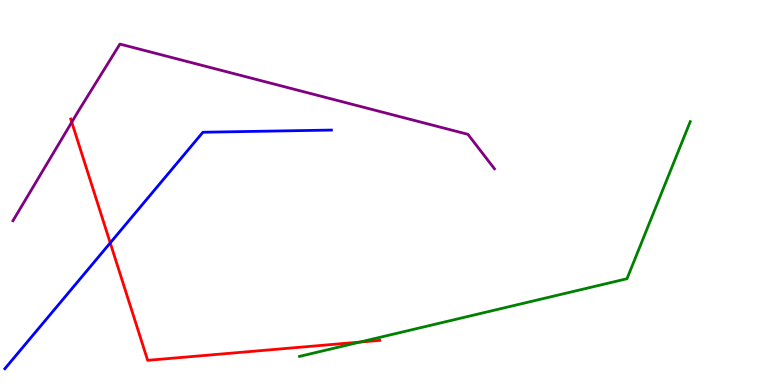[{'lines': ['blue', 'red'], 'intersections': [{'x': 1.42, 'y': 3.69}]}, {'lines': ['green', 'red'], 'intersections': [{'x': 4.64, 'y': 1.11}]}, {'lines': ['purple', 'red'], 'intersections': [{'x': 0.926, 'y': 6.83}]}, {'lines': ['blue', 'green'], 'intersections': []}, {'lines': ['blue', 'purple'], 'intersections': []}, {'lines': ['green', 'purple'], 'intersections': []}]